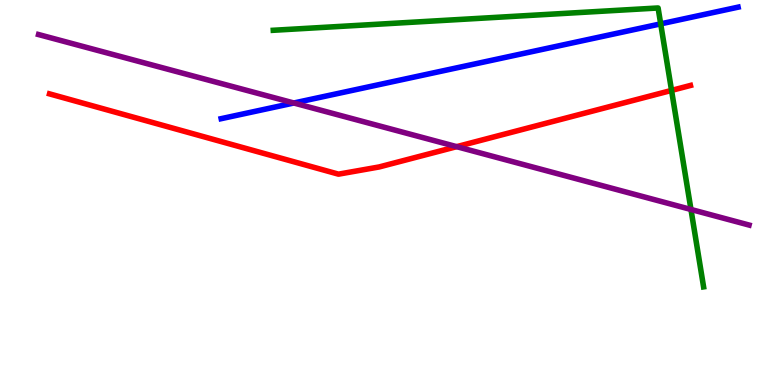[{'lines': ['blue', 'red'], 'intersections': []}, {'lines': ['green', 'red'], 'intersections': [{'x': 8.67, 'y': 7.65}]}, {'lines': ['purple', 'red'], 'intersections': [{'x': 5.89, 'y': 6.19}]}, {'lines': ['blue', 'green'], 'intersections': [{'x': 8.53, 'y': 9.38}]}, {'lines': ['blue', 'purple'], 'intersections': [{'x': 3.79, 'y': 7.32}]}, {'lines': ['green', 'purple'], 'intersections': [{'x': 8.92, 'y': 4.56}]}]